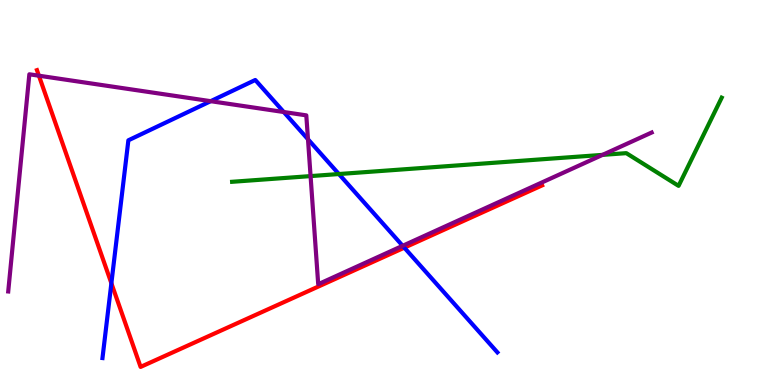[{'lines': ['blue', 'red'], 'intersections': [{'x': 1.44, 'y': 2.64}, {'x': 5.22, 'y': 3.57}]}, {'lines': ['green', 'red'], 'intersections': []}, {'lines': ['purple', 'red'], 'intersections': [{'x': 0.502, 'y': 8.03}]}, {'lines': ['blue', 'green'], 'intersections': [{'x': 4.37, 'y': 5.48}]}, {'lines': ['blue', 'purple'], 'intersections': [{'x': 2.72, 'y': 7.37}, {'x': 3.66, 'y': 7.09}, {'x': 3.97, 'y': 6.38}, {'x': 5.2, 'y': 3.62}]}, {'lines': ['green', 'purple'], 'intersections': [{'x': 4.01, 'y': 5.43}, {'x': 7.77, 'y': 5.98}]}]